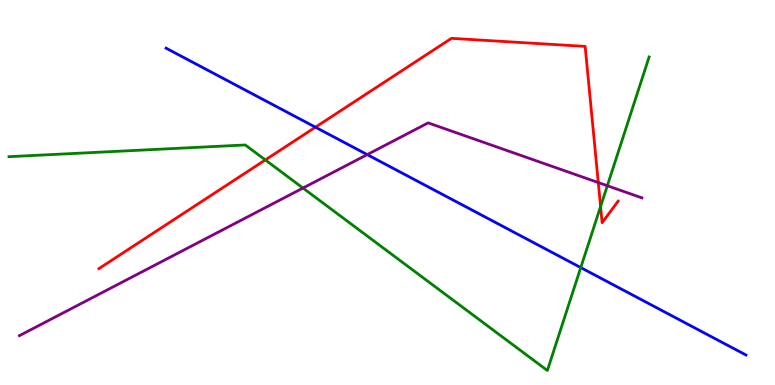[{'lines': ['blue', 'red'], 'intersections': [{'x': 4.07, 'y': 6.7}]}, {'lines': ['green', 'red'], 'intersections': [{'x': 3.42, 'y': 5.85}, {'x': 7.75, 'y': 4.64}]}, {'lines': ['purple', 'red'], 'intersections': [{'x': 7.72, 'y': 5.26}]}, {'lines': ['blue', 'green'], 'intersections': [{'x': 7.49, 'y': 3.05}]}, {'lines': ['blue', 'purple'], 'intersections': [{'x': 4.74, 'y': 5.98}]}, {'lines': ['green', 'purple'], 'intersections': [{'x': 3.91, 'y': 5.12}, {'x': 7.84, 'y': 5.18}]}]